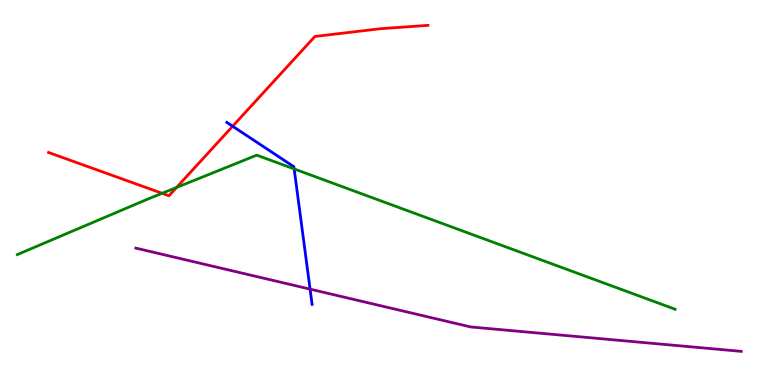[{'lines': ['blue', 'red'], 'intersections': [{'x': 3.0, 'y': 6.72}]}, {'lines': ['green', 'red'], 'intersections': [{'x': 2.09, 'y': 4.98}, {'x': 2.28, 'y': 5.13}]}, {'lines': ['purple', 'red'], 'intersections': []}, {'lines': ['blue', 'green'], 'intersections': [{'x': 3.8, 'y': 5.61}]}, {'lines': ['blue', 'purple'], 'intersections': [{'x': 4.0, 'y': 2.49}]}, {'lines': ['green', 'purple'], 'intersections': []}]